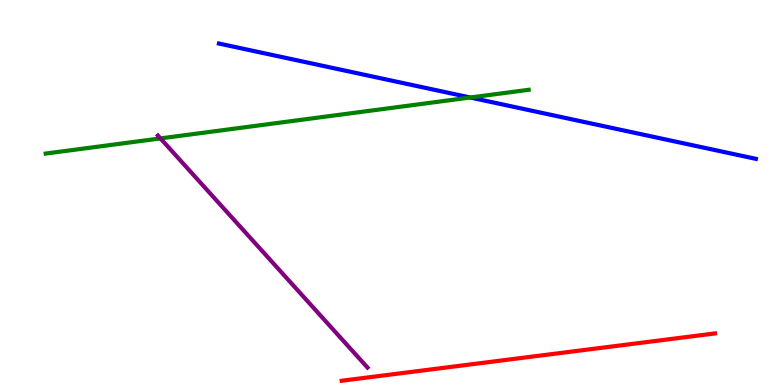[{'lines': ['blue', 'red'], 'intersections': []}, {'lines': ['green', 'red'], 'intersections': []}, {'lines': ['purple', 'red'], 'intersections': []}, {'lines': ['blue', 'green'], 'intersections': [{'x': 6.07, 'y': 7.47}]}, {'lines': ['blue', 'purple'], 'intersections': []}, {'lines': ['green', 'purple'], 'intersections': [{'x': 2.07, 'y': 6.4}]}]